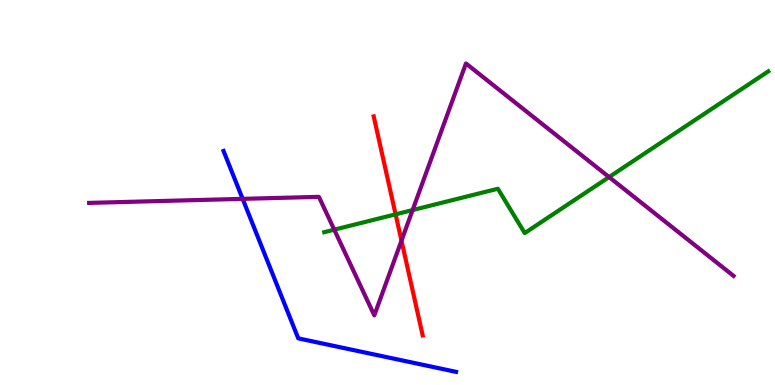[{'lines': ['blue', 'red'], 'intersections': []}, {'lines': ['green', 'red'], 'intersections': [{'x': 5.1, 'y': 4.43}]}, {'lines': ['purple', 'red'], 'intersections': [{'x': 5.18, 'y': 3.75}]}, {'lines': ['blue', 'green'], 'intersections': []}, {'lines': ['blue', 'purple'], 'intersections': [{'x': 3.13, 'y': 4.83}]}, {'lines': ['green', 'purple'], 'intersections': [{'x': 4.31, 'y': 4.03}, {'x': 5.32, 'y': 4.54}, {'x': 7.86, 'y': 5.4}]}]